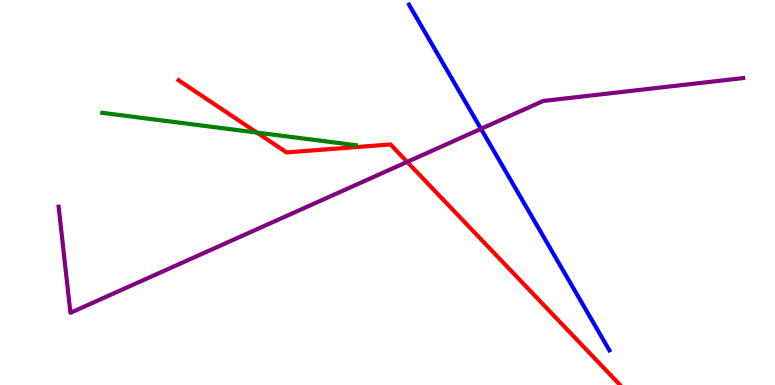[{'lines': ['blue', 'red'], 'intersections': []}, {'lines': ['green', 'red'], 'intersections': [{'x': 3.31, 'y': 6.56}]}, {'lines': ['purple', 'red'], 'intersections': [{'x': 5.25, 'y': 5.79}]}, {'lines': ['blue', 'green'], 'intersections': []}, {'lines': ['blue', 'purple'], 'intersections': [{'x': 6.21, 'y': 6.65}]}, {'lines': ['green', 'purple'], 'intersections': []}]